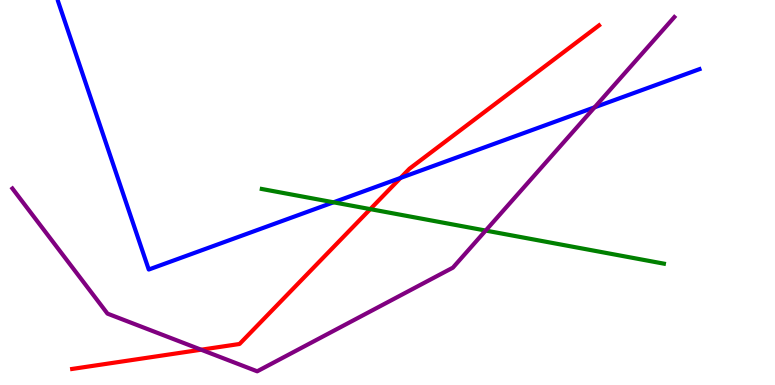[{'lines': ['blue', 'red'], 'intersections': [{'x': 5.17, 'y': 5.38}]}, {'lines': ['green', 'red'], 'intersections': [{'x': 4.78, 'y': 4.57}]}, {'lines': ['purple', 'red'], 'intersections': [{'x': 2.6, 'y': 0.917}]}, {'lines': ['blue', 'green'], 'intersections': [{'x': 4.3, 'y': 4.75}]}, {'lines': ['blue', 'purple'], 'intersections': [{'x': 7.67, 'y': 7.21}]}, {'lines': ['green', 'purple'], 'intersections': [{'x': 6.27, 'y': 4.01}]}]